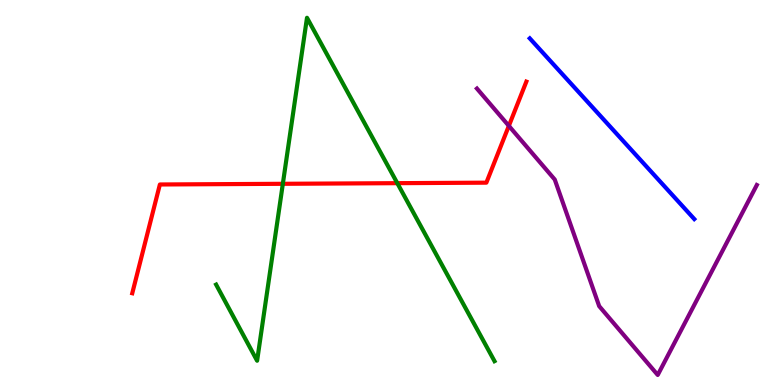[{'lines': ['blue', 'red'], 'intersections': []}, {'lines': ['green', 'red'], 'intersections': [{'x': 3.65, 'y': 5.23}, {'x': 5.13, 'y': 5.24}]}, {'lines': ['purple', 'red'], 'intersections': [{'x': 6.57, 'y': 6.73}]}, {'lines': ['blue', 'green'], 'intersections': []}, {'lines': ['blue', 'purple'], 'intersections': []}, {'lines': ['green', 'purple'], 'intersections': []}]